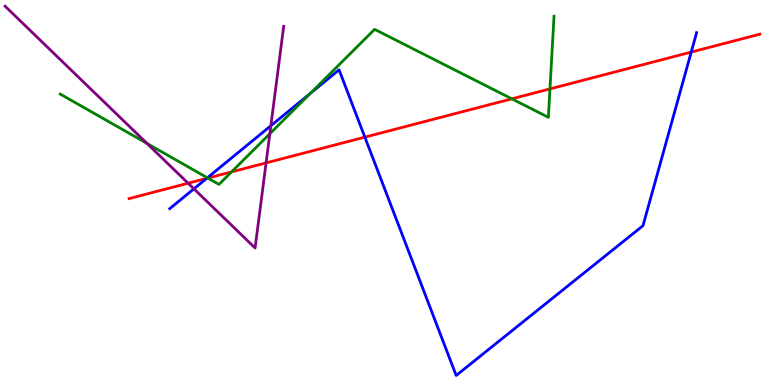[{'lines': ['blue', 'red'], 'intersections': [{'x': 2.67, 'y': 5.37}, {'x': 4.71, 'y': 6.44}, {'x': 8.92, 'y': 8.65}]}, {'lines': ['green', 'red'], 'intersections': [{'x': 2.68, 'y': 5.37}, {'x': 2.99, 'y': 5.54}, {'x': 6.6, 'y': 7.43}, {'x': 7.1, 'y': 7.69}]}, {'lines': ['purple', 'red'], 'intersections': [{'x': 2.43, 'y': 5.24}, {'x': 3.43, 'y': 5.77}]}, {'lines': ['blue', 'green'], 'intersections': [{'x': 2.68, 'y': 5.38}, {'x': 4.01, 'y': 7.58}]}, {'lines': ['blue', 'purple'], 'intersections': [{'x': 2.5, 'y': 5.1}, {'x': 3.49, 'y': 6.73}]}, {'lines': ['green', 'purple'], 'intersections': [{'x': 1.9, 'y': 6.27}, {'x': 3.48, 'y': 6.53}]}]